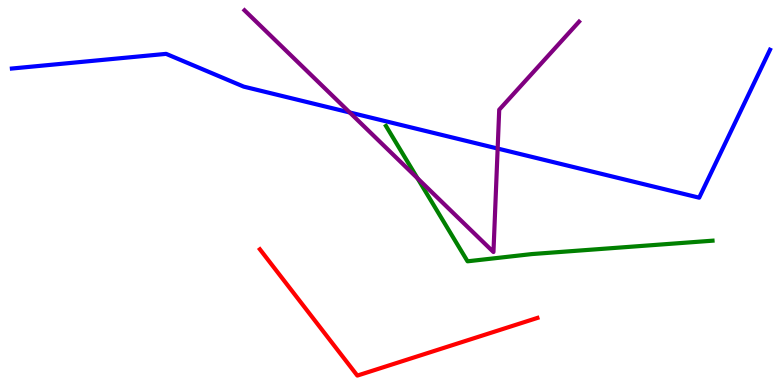[{'lines': ['blue', 'red'], 'intersections': []}, {'lines': ['green', 'red'], 'intersections': []}, {'lines': ['purple', 'red'], 'intersections': []}, {'lines': ['blue', 'green'], 'intersections': []}, {'lines': ['blue', 'purple'], 'intersections': [{'x': 4.51, 'y': 7.08}, {'x': 6.42, 'y': 6.14}]}, {'lines': ['green', 'purple'], 'intersections': [{'x': 5.39, 'y': 5.37}]}]